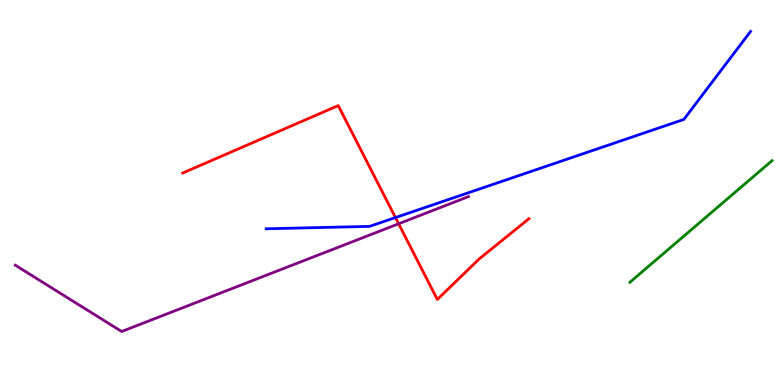[{'lines': ['blue', 'red'], 'intersections': [{'x': 5.1, 'y': 4.35}]}, {'lines': ['green', 'red'], 'intersections': []}, {'lines': ['purple', 'red'], 'intersections': [{'x': 5.14, 'y': 4.19}]}, {'lines': ['blue', 'green'], 'intersections': []}, {'lines': ['blue', 'purple'], 'intersections': []}, {'lines': ['green', 'purple'], 'intersections': []}]